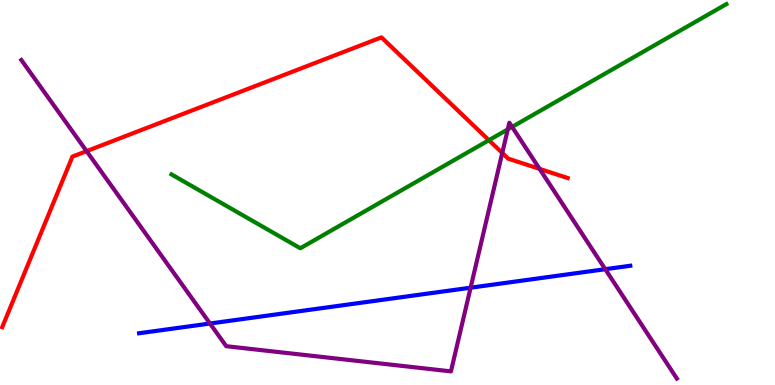[{'lines': ['blue', 'red'], 'intersections': []}, {'lines': ['green', 'red'], 'intersections': [{'x': 6.31, 'y': 6.36}]}, {'lines': ['purple', 'red'], 'intersections': [{'x': 1.12, 'y': 6.07}, {'x': 6.48, 'y': 6.03}, {'x': 6.96, 'y': 5.61}]}, {'lines': ['blue', 'green'], 'intersections': []}, {'lines': ['blue', 'purple'], 'intersections': [{'x': 2.71, 'y': 1.6}, {'x': 6.07, 'y': 2.53}, {'x': 7.81, 'y': 3.01}]}, {'lines': ['green', 'purple'], 'intersections': [{'x': 6.55, 'y': 6.64}, {'x': 6.61, 'y': 6.7}]}]